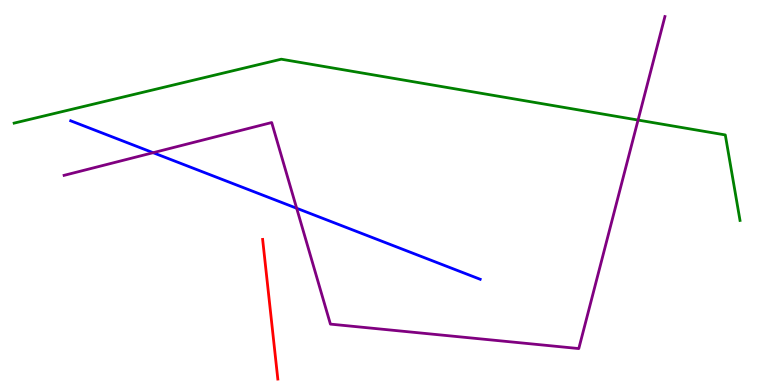[{'lines': ['blue', 'red'], 'intersections': []}, {'lines': ['green', 'red'], 'intersections': []}, {'lines': ['purple', 'red'], 'intersections': []}, {'lines': ['blue', 'green'], 'intersections': []}, {'lines': ['blue', 'purple'], 'intersections': [{'x': 1.98, 'y': 6.03}, {'x': 3.83, 'y': 4.59}]}, {'lines': ['green', 'purple'], 'intersections': [{'x': 8.23, 'y': 6.88}]}]